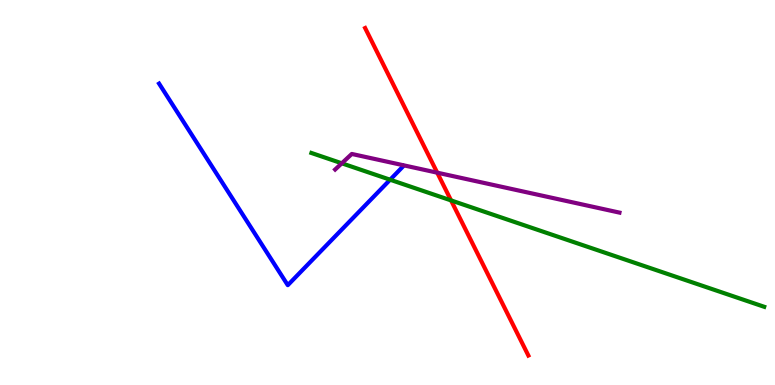[{'lines': ['blue', 'red'], 'intersections': []}, {'lines': ['green', 'red'], 'intersections': [{'x': 5.82, 'y': 4.79}]}, {'lines': ['purple', 'red'], 'intersections': [{'x': 5.64, 'y': 5.51}]}, {'lines': ['blue', 'green'], 'intersections': [{'x': 5.03, 'y': 5.33}]}, {'lines': ['blue', 'purple'], 'intersections': []}, {'lines': ['green', 'purple'], 'intersections': [{'x': 4.41, 'y': 5.76}]}]